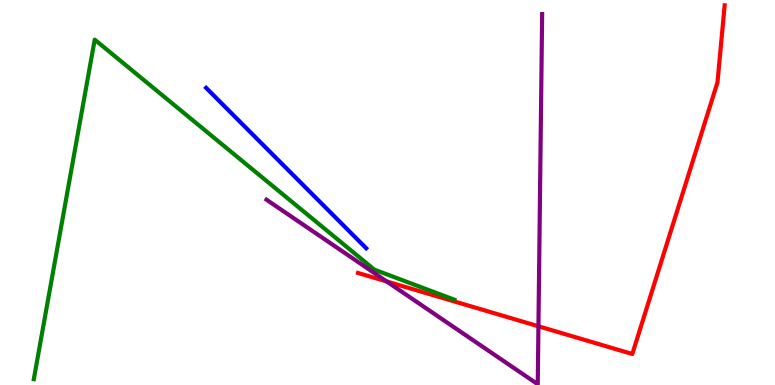[{'lines': ['blue', 'red'], 'intersections': []}, {'lines': ['green', 'red'], 'intersections': []}, {'lines': ['purple', 'red'], 'intersections': [{'x': 4.99, 'y': 2.69}, {'x': 6.95, 'y': 1.53}]}, {'lines': ['blue', 'green'], 'intersections': []}, {'lines': ['blue', 'purple'], 'intersections': []}, {'lines': ['green', 'purple'], 'intersections': []}]